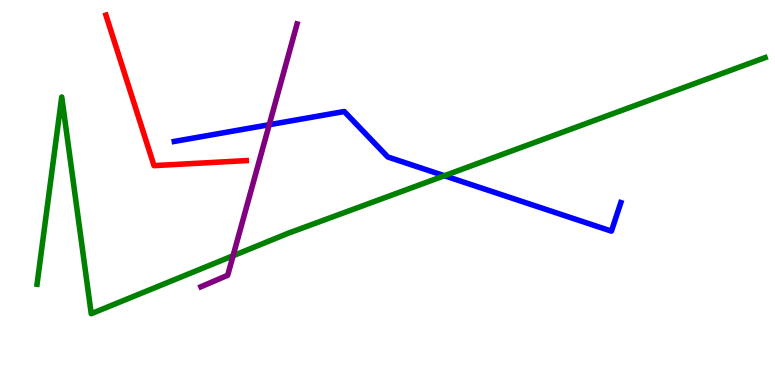[{'lines': ['blue', 'red'], 'intersections': []}, {'lines': ['green', 'red'], 'intersections': []}, {'lines': ['purple', 'red'], 'intersections': []}, {'lines': ['blue', 'green'], 'intersections': [{'x': 5.73, 'y': 5.44}]}, {'lines': ['blue', 'purple'], 'intersections': [{'x': 3.47, 'y': 6.76}]}, {'lines': ['green', 'purple'], 'intersections': [{'x': 3.01, 'y': 3.36}]}]